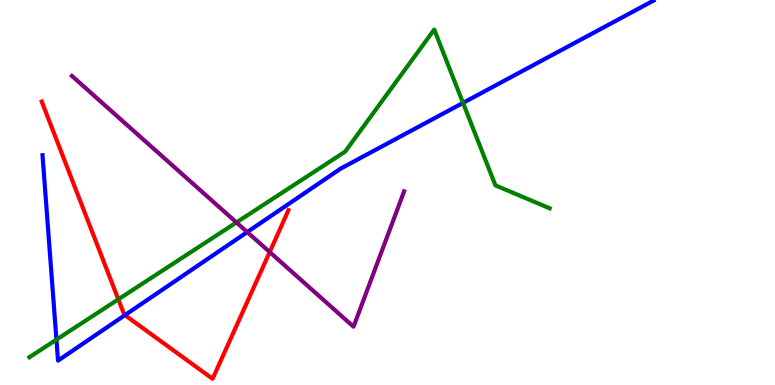[{'lines': ['blue', 'red'], 'intersections': [{'x': 1.61, 'y': 1.81}]}, {'lines': ['green', 'red'], 'intersections': [{'x': 1.53, 'y': 2.22}]}, {'lines': ['purple', 'red'], 'intersections': [{'x': 3.48, 'y': 3.45}]}, {'lines': ['blue', 'green'], 'intersections': [{'x': 0.728, 'y': 1.18}, {'x': 5.97, 'y': 7.33}]}, {'lines': ['blue', 'purple'], 'intersections': [{'x': 3.19, 'y': 3.97}]}, {'lines': ['green', 'purple'], 'intersections': [{'x': 3.05, 'y': 4.22}]}]